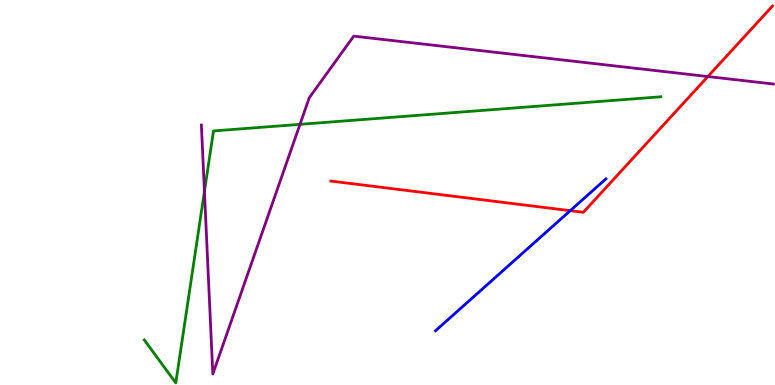[{'lines': ['blue', 'red'], 'intersections': [{'x': 7.36, 'y': 4.53}]}, {'lines': ['green', 'red'], 'intersections': []}, {'lines': ['purple', 'red'], 'intersections': [{'x': 9.13, 'y': 8.01}]}, {'lines': ['blue', 'green'], 'intersections': []}, {'lines': ['blue', 'purple'], 'intersections': []}, {'lines': ['green', 'purple'], 'intersections': [{'x': 2.64, 'y': 5.03}, {'x': 3.87, 'y': 6.77}]}]